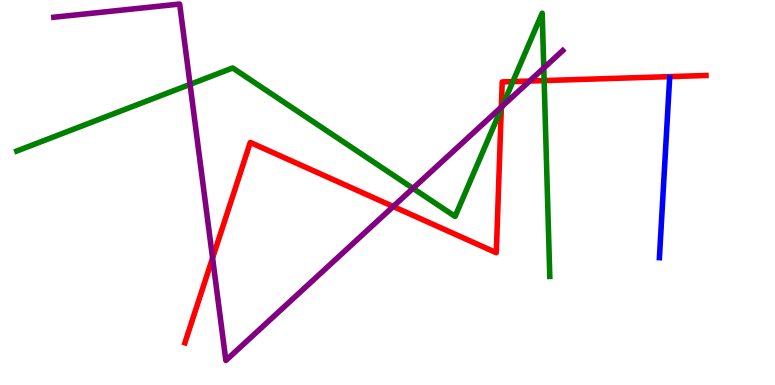[{'lines': ['blue', 'red'], 'intersections': []}, {'lines': ['green', 'red'], 'intersections': [{'x': 6.47, 'y': 7.18}, {'x': 6.62, 'y': 7.88}, {'x': 7.02, 'y': 7.91}]}, {'lines': ['purple', 'red'], 'intersections': [{'x': 2.74, 'y': 3.3}, {'x': 5.07, 'y': 4.64}, {'x': 6.47, 'y': 7.22}, {'x': 6.83, 'y': 7.9}]}, {'lines': ['blue', 'green'], 'intersections': []}, {'lines': ['blue', 'purple'], 'intersections': []}, {'lines': ['green', 'purple'], 'intersections': [{'x': 2.45, 'y': 7.81}, {'x': 5.33, 'y': 5.11}, {'x': 6.48, 'y': 7.24}, {'x': 7.02, 'y': 8.23}]}]